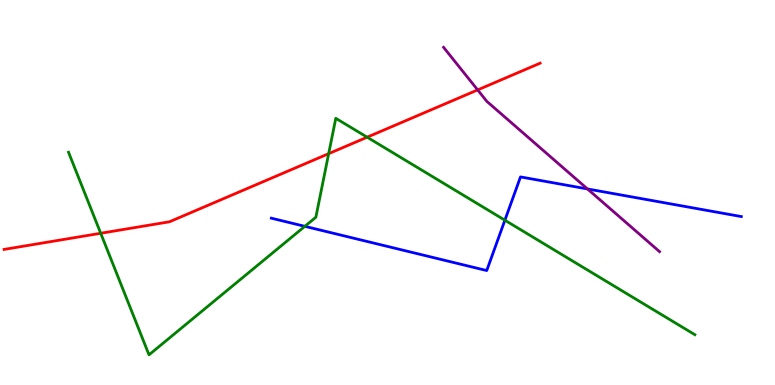[{'lines': ['blue', 'red'], 'intersections': []}, {'lines': ['green', 'red'], 'intersections': [{'x': 1.3, 'y': 3.94}, {'x': 4.24, 'y': 6.01}, {'x': 4.74, 'y': 6.44}]}, {'lines': ['purple', 'red'], 'intersections': [{'x': 6.16, 'y': 7.66}]}, {'lines': ['blue', 'green'], 'intersections': [{'x': 3.93, 'y': 4.12}, {'x': 6.51, 'y': 4.28}]}, {'lines': ['blue', 'purple'], 'intersections': [{'x': 7.58, 'y': 5.09}]}, {'lines': ['green', 'purple'], 'intersections': []}]